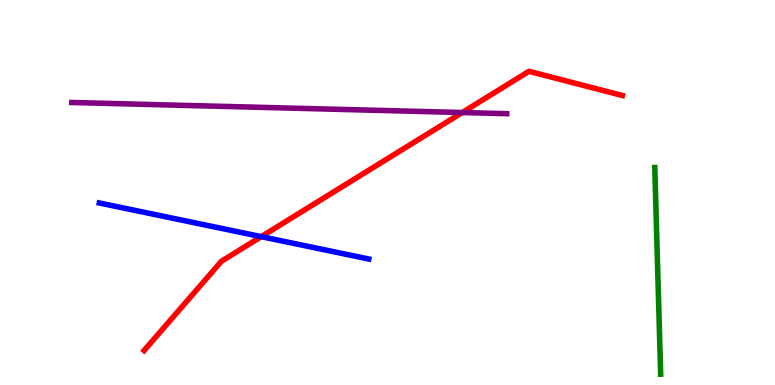[{'lines': ['blue', 'red'], 'intersections': [{'x': 3.37, 'y': 3.85}]}, {'lines': ['green', 'red'], 'intersections': []}, {'lines': ['purple', 'red'], 'intersections': [{'x': 5.96, 'y': 7.08}]}, {'lines': ['blue', 'green'], 'intersections': []}, {'lines': ['blue', 'purple'], 'intersections': []}, {'lines': ['green', 'purple'], 'intersections': []}]